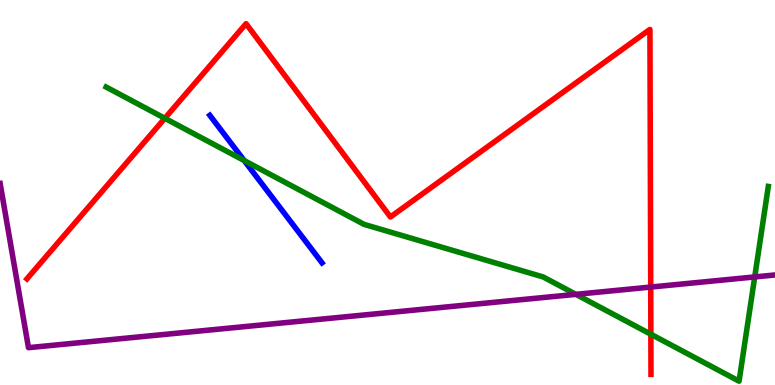[{'lines': ['blue', 'red'], 'intersections': []}, {'lines': ['green', 'red'], 'intersections': [{'x': 2.13, 'y': 6.93}, {'x': 8.4, 'y': 1.32}]}, {'lines': ['purple', 'red'], 'intersections': [{'x': 8.4, 'y': 2.54}]}, {'lines': ['blue', 'green'], 'intersections': [{'x': 3.15, 'y': 5.83}]}, {'lines': ['blue', 'purple'], 'intersections': []}, {'lines': ['green', 'purple'], 'intersections': [{'x': 7.43, 'y': 2.35}, {'x': 9.74, 'y': 2.81}]}]